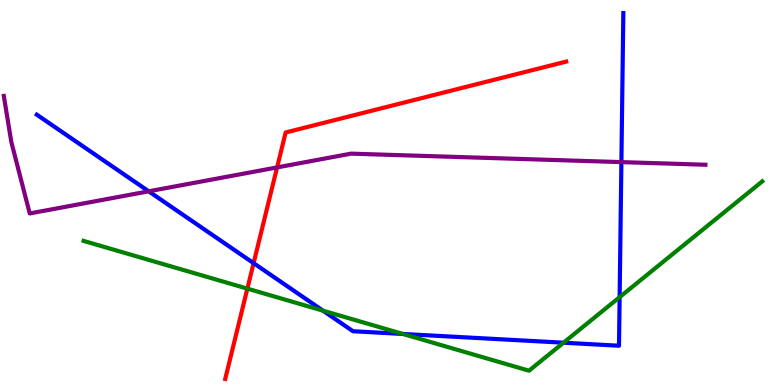[{'lines': ['blue', 'red'], 'intersections': [{'x': 3.27, 'y': 3.16}]}, {'lines': ['green', 'red'], 'intersections': [{'x': 3.19, 'y': 2.5}]}, {'lines': ['purple', 'red'], 'intersections': [{'x': 3.58, 'y': 5.65}]}, {'lines': ['blue', 'green'], 'intersections': [{'x': 4.17, 'y': 1.93}, {'x': 5.2, 'y': 1.33}, {'x': 7.27, 'y': 1.1}, {'x': 8.0, 'y': 2.28}]}, {'lines': ['blue', 'purple'], 'intersections': [{'x': 1.92, 'y': 5.03}, {'x': 8.02, 'y': 5.79}]}, {'lines': ['green', 'purple'], 'intersections': []}]